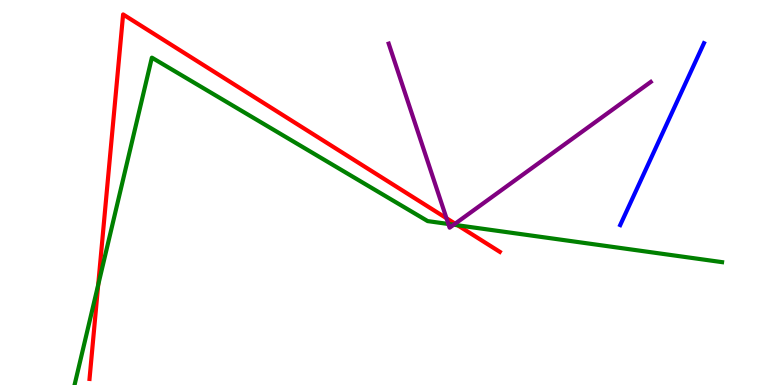[{'lines': ['blue', 'red'], 'intersections': []}, {'lines': ['green', 'red'], 'intersections': [{'x': 1.27, 'y': 2.6}, {'x': 5.91, 'y': 4.15}]}, {'lines': ['purple', 'red'], 'intersections': [{'x': 5.76, 'y': 4.33}, {'x': 5.87, 'y': 4.19}]}, {'lines': ['blue', 'green'], 'intersections': []}, {'lines': ['blue', 'purple'], 'intersections': []}, {'lines': ['green', 'purple'], 'intersections': [{'x': 5.79, 'y': 4.18}, {'x': 5.85, 'y': 4.16}]}]